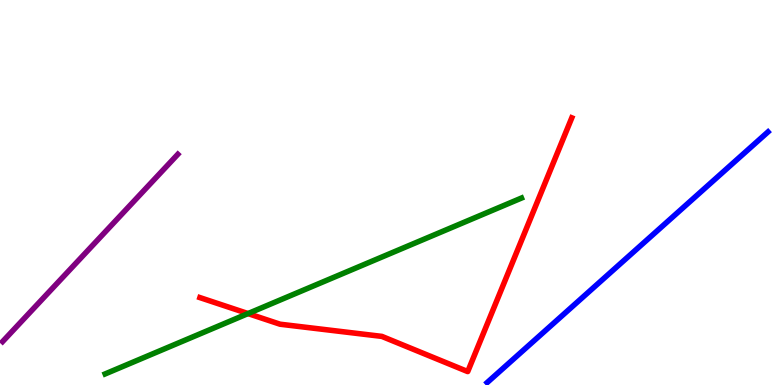[{'lines': ['blue', 'red'], 'intersections': []}, {'lines': ['green', 'red'], 'intersections': [{'x': 3.2, 'y': 1.86}]}, {'lines': ['purple', 'red'], 'intersections': []}, {'lines': ['blue', 'green'], 'intersections': []}, {'lines': ['blue', 'purple'], 'intersections': []}, {'lines': ['green', 'purple'], 'intersections': []}]